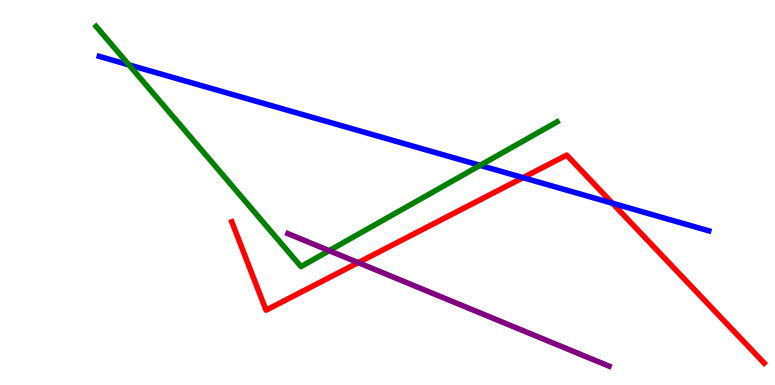[{'lines': ['blue', 'red'], 'intersections': [{'x': 6.75, 'y': 5.39}, {'x': 7.9, 'y': 4.72}]}, {'lines': ['green', 'red'], 'intersections': []}, {'lines': ['purple', 'red'], 'intersections': [{'x': 4.62, 'y': 3.18}]}, {'lines': ['blue', 'green'], 'intersections': [{'x': 1.66, 'y': 8.32}, {'x': 6.19, 'y': 5.7}]}, {'lines': ['blue', 'purple'], 'intersections': []}, {'lines': ['green', 'purple'], 'intersections': [{'x': 4.25, 'y': 3.49}]}]